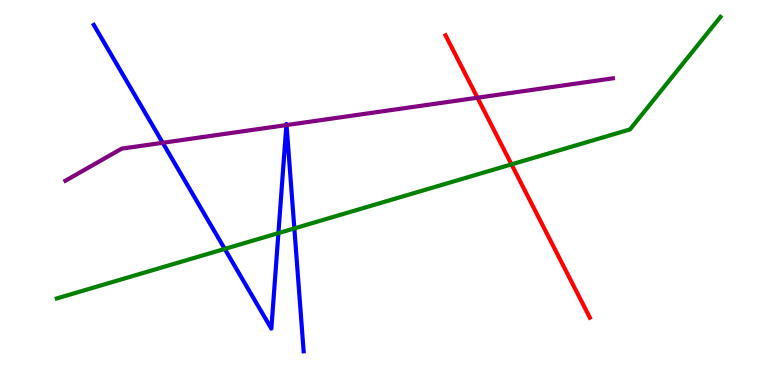[{'lines': ['blue', 'red'], 'intersections': []}, {'lines': ['green', 'red'], 'intersections': [{'x': 6.6, 'y': 5.73}]}, {'lines': ['purple', 'red'], 'intersections': [{'x': 6.16, 'y': 7.46}]}, {'lines': ['blue', 'green'], 'intersections': [{'x': 2.9, 'y': 3.53}, {'x': 3.59, 'y': 3.95}, {'x': 3.8, 'y': 4.07}]}, {'lines': ['blue', 'purple'], 'intersections': [{'x': 2.1, 'y': 6.29}, {'x': 3.7, 'y': 6.75}, {'x': 3.7, 'y': 6.75}]}, {'lines': ['green', 'purple'], 'intersections': []}]